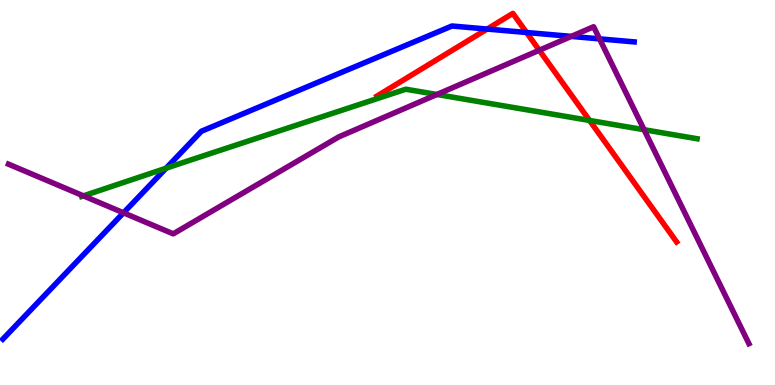[{'lines': ['blue', 'red'], 'intersections': [{'x': 6.29, 'y': 9.25}, {'x': 6.79, 'y': 9.16}]}, {'lines': ['green', 'red'], 'intersections': [{'x': 7.61, 'y': 6.87}]}, {'lines': ['purple', 'red'], 'intersections': [{'x': 6.96, 'y': 8.69}]}, {'lines': ['blue', 'green'], 'intersections': [{'x': 2.14, 'y': 5.63}]}, {'lines': ['blue', 'purple'], 'intersections': [{'x': 1.59, 'y': 4.47}, {'x': 7.37, 'y': 9.05}, {'x': 7.74, 'y': 8.99}]}, {'lines': ['green', 'purple'], 'intersections': [{'x': 1.08, 'y': 4.91}, {'x': 5.64, 'y': 7.55}, {'x': 8.31, 'y': 6.63}]}]